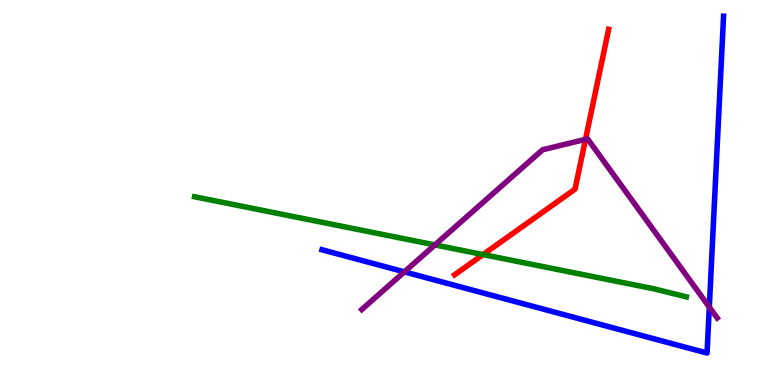[{'lines': ['blue', 'red'], 'intersections': []}, {'lines': ['green', 'red'], 'intersections': [{'x': 6.23, 'y': 3.39}]}, {'lines': ['purple', 'red'], 'intersections': [{'x': 7.55, 'y': 6.38}]}, {'lines': ['blue', 'green'], 'intersections': []}, {'lines': ['blue', 'purple'], 'intersections': [{'x': 5.22, 'y': 2.94}, {'x': 9.15, 'y': 2.02}]}, {'lines': ['green', 'purple'], 'intersections': [{'x': 5.61, 'y': 3.64}]}]